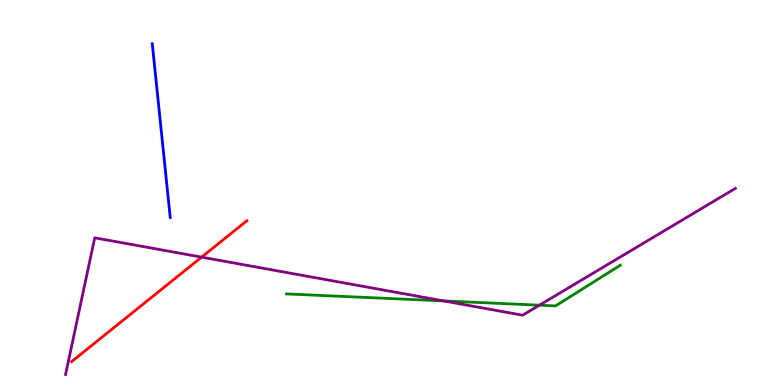[{'lines': ['blue', 'red'], 'intersections': []}, {'lines': ['green', 'red'], 'intersections': []}, {'lines': ['purple', 'red'], 'intersections': [{'x': 2.6, 'y': 3.32}]}, {'lines': ['blue', 'green'], 'intersections': []}, {'lines': ['blue', 'purple'], 'intersections': []}, {'lines': ['green', 'purple'], 'intersections': [{'x': 5.72, 'y': 2.18}, {'x': 6.96, 'y': 2.07}]}]